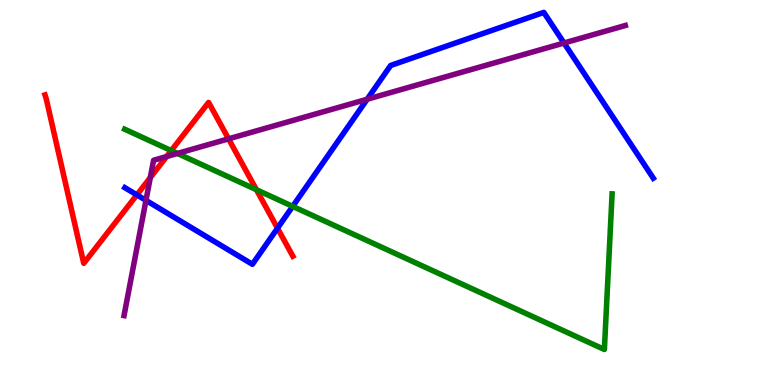[{'lines': ['blue', 'red'], 'intersections': [{'x': 1.77, 'y': 4.94}, {'x': 3.58, 'y': 4.07}]}, {'lines': ['green', 'red'], 'intersections': [{'x': 2.21, 'y': 6.09}, {'x': 3.31, 'y': 5.07}]}, {'lines': ['purple', 'red'], 'intersections': [{'x': 1.94, 'y': 5.39}, {'x': 2.15, 'y': 5.93}, {'x': 2.95, 'y': 6.39}]}, {'lines': ['blue', 'green'], 'intersections': [{'x': 3.78, 'y': 4.64}]}, {'lines': ['blue', 'purple'], 'intersections': [{'x': 1.88, 'y': 4.8}, {'x': 4.74, 'y': 7.42}, {'x': 7.28, 'y': 8.88}]}, {'lines': ['green', 'purple'], 'intersections': [{'x': 2.29, 'y': 6.01}]}]